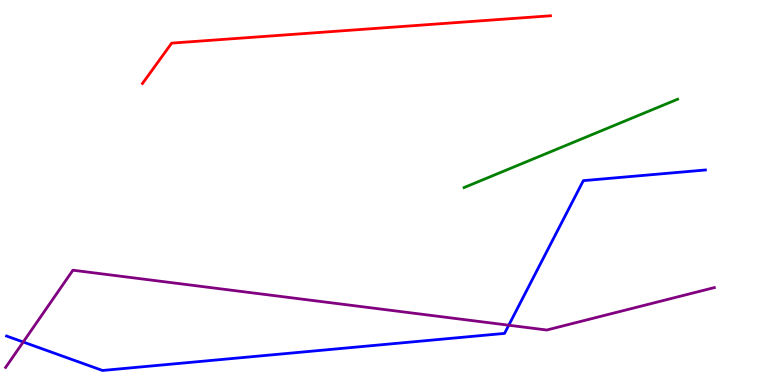[{'lines': ['blue', 'red'], 'intersections': []}, {'lines': ['green', 'red'], 'intersections': []}, {'lines': ['purple', 'red'], 'intersections': []}, {'lines': ['blue', 'green'], 'intersections': []}, {'lines': ['blue', 'purple'], 'intersections': [{'x': 0.3, 'y': 1.12}, {'x': 6.56, 'y': 1.55}]}, {'lines': ['green', 'purple'], 'intersections': []}]